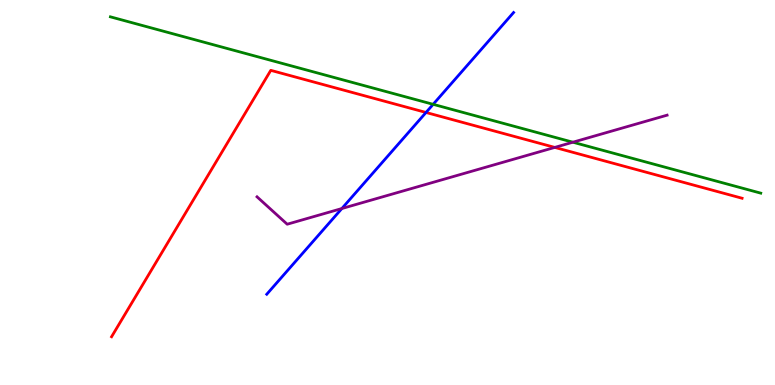[{'lines': ['blue', 'red'], 'intersections': [{'x': 5.5, 'y': 7.08}]}, {'lines': ['green', 'red'], 'intersections': []}, {'lines': ['purple', 'red'], 'intersections': [{'x': 7.16, 'y': 6.17}]}, {'lines': ['blue', 'green'], 'intersections': [{'x': 5.59, 'y': 7.29}]}, {'lines': ['blue', 'purple'], 'intersections': [{'x': 4.41, 'y': 4.58}]}, {'lines': ['green', 'purple'], 'intersections': [{'x': 7.39, 'y': 6.31}]}]